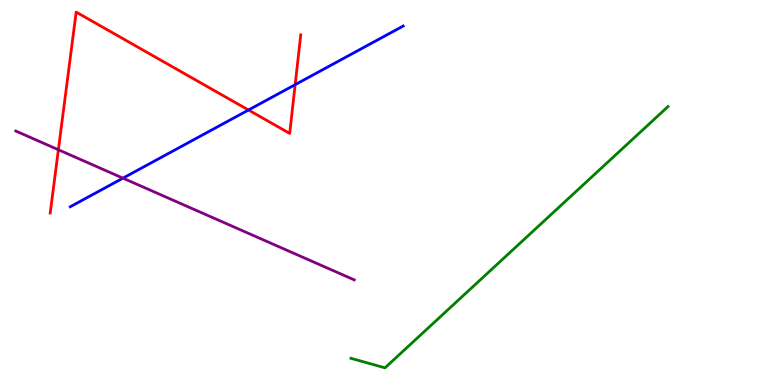[{'lines': ['blue', 'red'], 'intersections': [{'x': 3.21, 'y': 7.14}, {'x': 3.81, 'y': 7.8}]}, {'lines': ['green', 'red'], 'intersections': []}, {'lines': ['purple', 'red'], 'intersections': [{'x': 0.753, 'y': 6.11}]}, {'lines': ['blue', 'green'], 'intersections': []}, {'lines': ['blue', 'purple'], 'intersections': [{'x': 1.59, 'y': 5.37}]}, {'lines': ['green', 'purple'], 'intersections': []}]